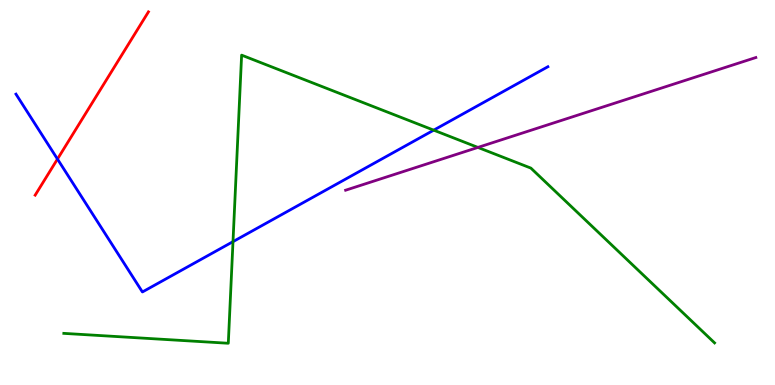[{'lines': ['blue', 'red'], 'intersections': [{'x': 0.742, 'y': 5.87}]}, {'lines': ['green', 'red'], 'intersections': []}, {'lines': ['purple', 'red'], 'intersections': []}, {'lines': ['blue', 'green'], 'intersections': [{'x': 3.01, 'y': 3.72}, {'x': 5.6, 'y': 6.62}]}, {'lines': ['blue', 'purple'], 'intersections': []}, {'lines': ['green', 'purple'], 'intersections': [{'x': 6.17, 'y': 6.17}]}]